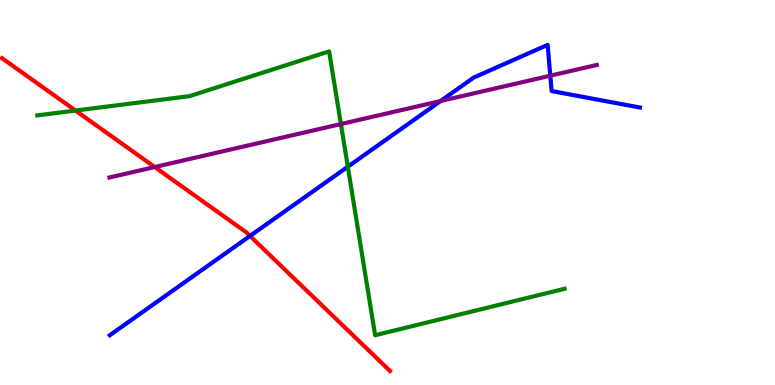[{'lines': ['blue', 'red'], 'intersections': [{'x': 3.23, 'y': 3.87}]}, {'lines': ['green', 'red'], 'intersections': [{'x': 0.974, 'y': 7.13}]}, {'lines': ['purple', 'red'], 'intersections': [{'x': 2.0, 'y': 5.66}]}, {'lines': ['blue', 'green'], 'intersections': [{'x': 4.49, 'y': 5.67}]}, {'lines': ['blue', 'purple'], 'intersections': [{'x': 5.69, 'y': 7.38}, {'x': 7.1, 'y': 8.03}]}, {'lines': ['green', 'purple'], 'intersections': [{'x': 4.4, 'y': 6.78}]}]